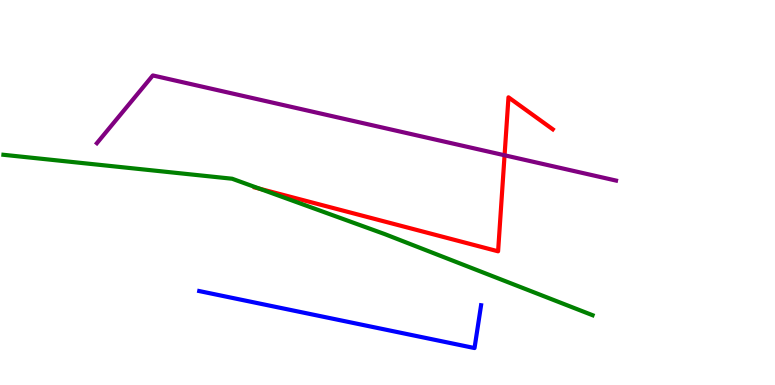[{'lines': ['blue', 'red'], 'intersections': []}, {'lines': ['green', 'red'], 'intersections': [{'x': 3.35, 'y': 5.1}]}, {'lines': ['purple', 'red'], 'intersections': [{'x': 6.51, 'y': 5.97}]}, {'lines': ['blue', 'green'], 'intersections': []}, {'lines': ['blue', 'purple'], 'intersections': []}, {'lines': ['green', 'purple'], 'intersections': []}]